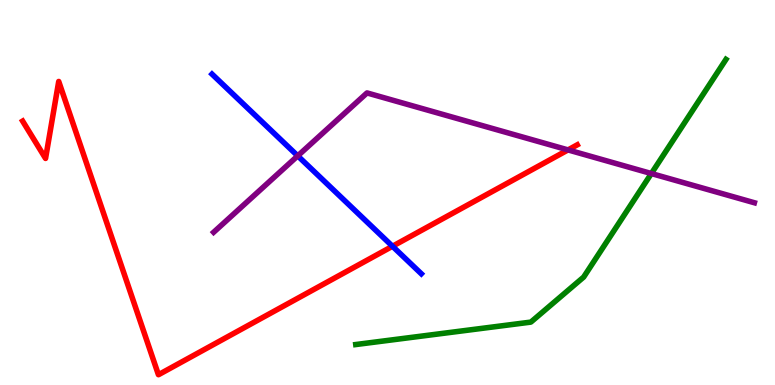[{'lines': ['blue', 'red'], 'intersections': [{'x': 5.06, 'y': 3.6}]}, {'lines': ['green', 'red'], 'intersections': []}, {'lines': ['purple', 'red'], 'intersections': [{'x': 7.33, 'y': 6.11}]}, {'lines': ['blue', 'green'], 'intersections': []}, {'lines': ['blue', 'purple'], 'intersections': [{'x': 3.84, 'y': 5.95}]}, {'lines': ['green', 'purple'], 'intersections': [{'x': 8.4, 'y': 5.49}]}]